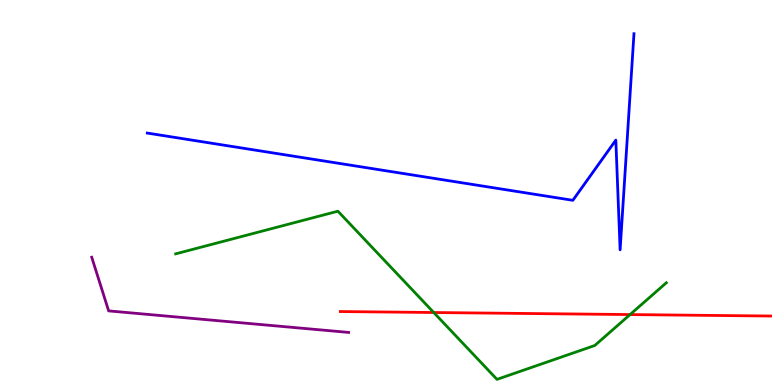[{'lines': ['blue', 'red'], 'intersections': []}, {'lines': ['green', 'red'], 'intersections': [{'x': 5.6, 'y': 1.88}, {'x': 8.13, 'y': 1.83}]}, {'lines': ['purple', 'red'], 'intersections': []}, {'lines': ['blue', 'green'], 'intersections': []}, {'lines': ['blue', 'purple'], 'intersections': []}, {'lines': ['green', 'purple'], 'intersections': []}]